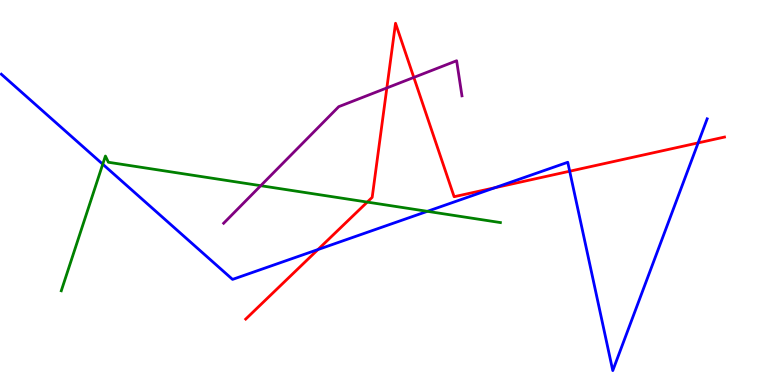[{'lines': ['blue', 'red'], 'intersections': [{'x': 4.1, 'y': 3.52}, {'x': 6.39, 'y': 5.12}, {'x': 7.35, 'y': 5.55}, {'x': 9.01, 'y': 6.29}]}, {'lines': ['green', 'red'], 'intersections': [{'x': 4.74, 'y': 4.75}]}, {'lines': ['purple', 'red'], 'intersections': [{'x': 4.99, 'y': 7.72}, {'x': 5.34, 'y': 7.99}]}, {'lines': ['blue', 'green'], 'intersections': [{'x': 1.33, 'y': 5.73}, {'x': 5.51, 'y': 4.51}]}, {'lines': ['blue', 'purple'], 'intersections': []}, {'lines': ['green', 'purple'], 'intersections': [{'x': 3.36, 'y': 5.18}]}]